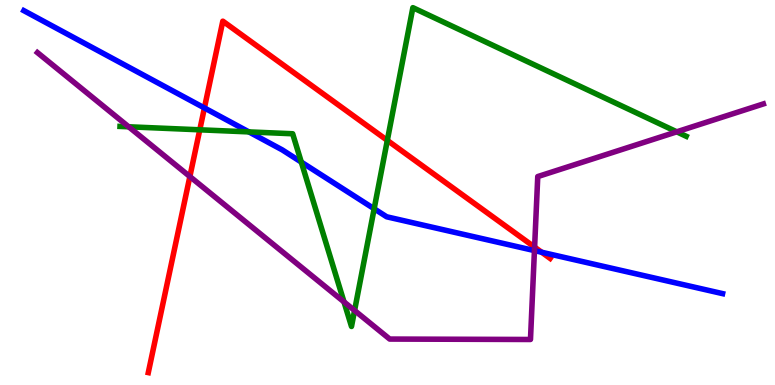[{'lines': ['blue', 'red'], 'intersections': [{'x': 2.64, 'y': 7.2}, {'x': 6.99, 'y': 3.45}]}, {'lines': ['green', 'red'], 'intersections': [{'x': 2.58, 'y': 6.63}, {'x': 5.0, 'y': 6.35}]}, {'lines': ['purple', 'red'], 'intersections': [{'x': 2.45, 'y': 5.41}, {'x': 6.9, 'y': 3.58}]}, {'lines': ['blue', 'green'], 'intersections': [{'x': 3.21, 'y': 6.57}, {'x': 3.89, 'y': 5.79}, {'x': 4.83, 'y': 4.58}]}, {'lines': ['blue', 'purple'], 'intersections': [{'x': 6.9, 'y': 3.49}]}, {'lines': ['green', 'purple'], 'intersections': [{'x': 1.66, 'y': 6.71}, {'x': 4.44, 'y': 2.16}, {'x': 4.58, 'y': 1.94}, {'x': 8.73, 'y': 6.58}]}]